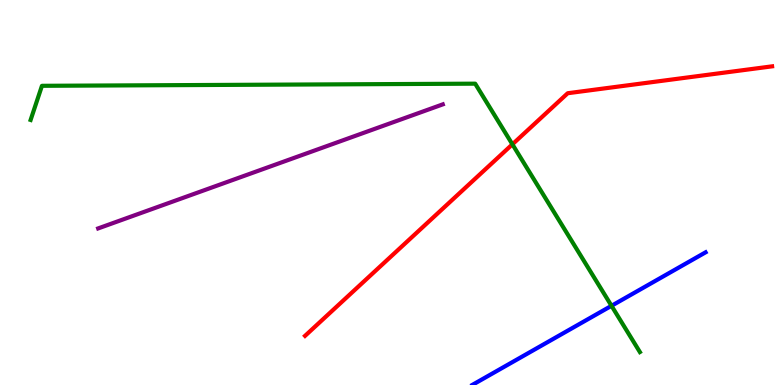[{'lines': ['blue', 'red'], 'intersections': []}, {'lines': ['green', 'red'], 'intersections': [{'x': 6.61, 'y': 6.25}]}, {'lines': ['purple', 'red'], 'intersections': []}, {'lines': ['blue', 'green'], 'intersections': [{'x': 7.89, 'y': 2.06}]}, {'lines': ['blue', 'purple'], 'intersections': []}, {'lines': ['green', 'purple'], 'intersections': []}]